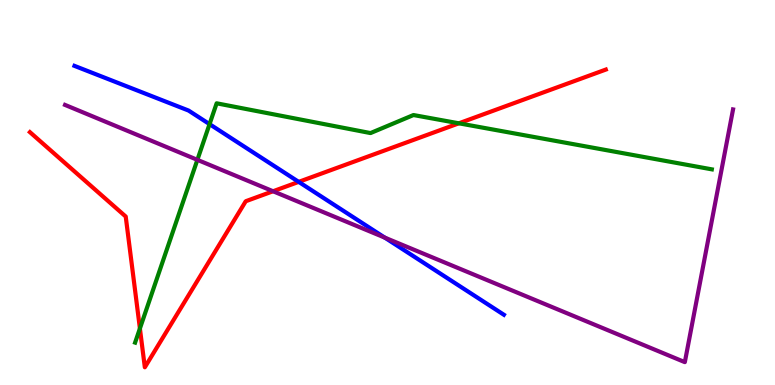[{'lines': ['blue', 'red'], 'intersections': [{'x': 3.85, 'y': 5.28}]}, {'lines': ['green', 'red'], 'intersections': [{'x': 1.81, 'y': 1.47}, {'x': 5.92, 'y': 6.8}]}, {'lines': ['purple', 'red'], 'intersections': [{'x': 3.52, 'y': 5.03}]}, {'lines': ['blue', 'green'], 'intersections': [{'x': 2.7, 'y': 6.78}]}, {'lines': ['blue', 'purple'], 'intersections': [{'x': 4.96, 'y': 3.83}]}, {'lines': ['green', 'purple'], 'intersections': [{'x': 2.55, 'y': 5.85}]}]